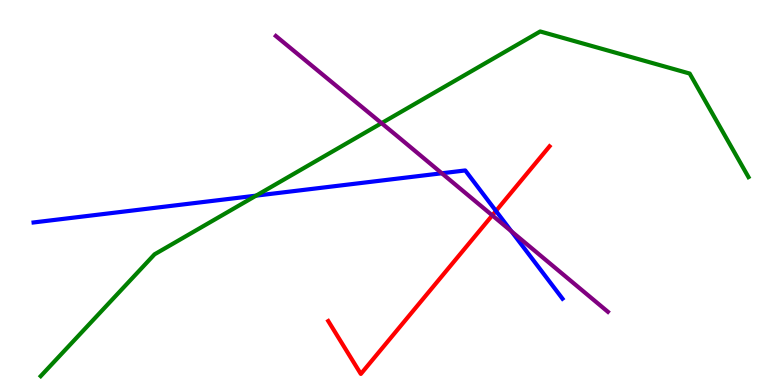[{'lines': ['blue', 'red'], 'intersections': [{'x': 6.4, 'y': 4.52}]}, {'lines': ['green', 'red'], 'intersections': []}, {'lines': ['purple', 'red'], 'intersections': [{'x': 6.35, 'y': 4.41}]}, {'lines': ['blue', 'green'], 'intersections': [{'x': 3.3, 'y': 4.92}]}, {'lines': ['blue', 'purple'], 'intersections': [{'x': 5.7, 'y': 5.5}, {'x': 6.6, 'y': 3.99}]}, {'lines': ['green', 'purple'], 'intersections': [{'x': 4.92, 'y': 6.8}]}]